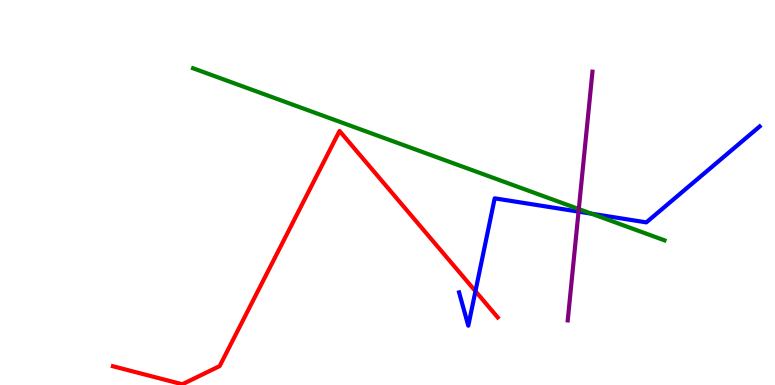[{'lines': ['blue', 'red'], 'intersections': [{'x': 6.13, 'y': 2.44}]}, {'lines': ['green', 'red'], 'intersections': []}, {'lines': ['purple', 'red'], 'intersections': []}, {'lines': ['blue', 'green'], 'intersections': [{'x': 7.63, 'y': 4.45}]}, {'lines': ['blue', 'purple'], 'intersections': [{'x': 7.47, 'y': 4.5}]}, {'lines': ['green', 'purple'], 'intersections': [{'x': 7.47, 'y': 4.57}]}]